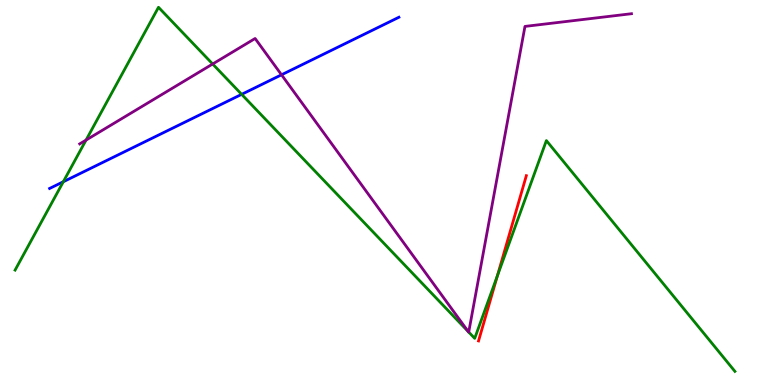[{'lines': ['blue', 'red'], 'intersections': []}, {'lines': ['green', 'red'], 'intersections': [{'x': 6.42, 'y': 2.84}]}, {'lines': ['purple', 'red'], 'intersections': []}, {'lines': ['blue', 'green'], 'intersections': [{'x': 0.817, 'y': 5.28}, {'x': 3.12, 'y': 7.55}]}, {'lines': ['blue', 'purple'], 'intersections': [{'x': 3.63, 'y': 8.06}]}, {'lines': ['green', 'purple'], 'intersections': [{'x': 1.11, 'y': 6.36}, {'x': 2.74, 'y': 8.34}, {'x': 6.04, 'y': 1.39}, {'x': 6.05, 'y': 1.37}]}]